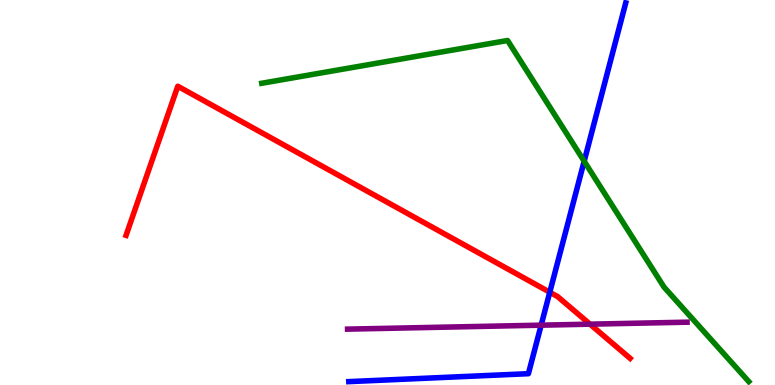[{'lines': ['blue', 'red'], 'intersections': [{'x': 7.09, 'y': 2.41}]}, {'lines': ['green', 'red'], 'intersections': []}, {'lines': ['purple', 'red'], 'intersections': [{'x': 7.61, 'y': 1.58}]}, {'lines': ['blue', 'green'], 'intersections': [{'x': 7.54, 'y': 5.81}]}, {'lines': ['blue', 'purple'], 'intersections': [{'x': 6.98, 'y': 1.55}]}, {'lines': ['green', 'purple'], 'intersections': []}]